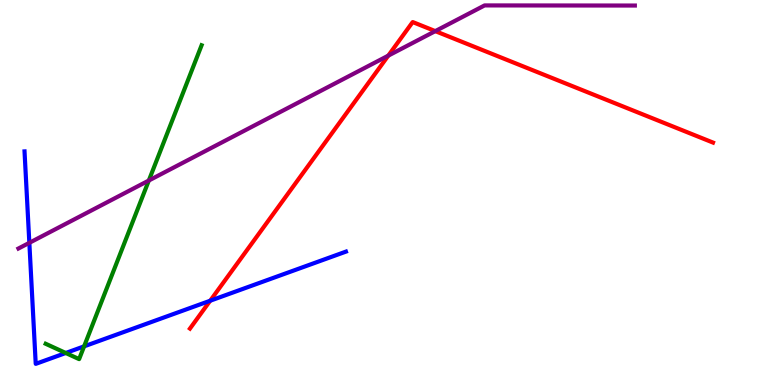[{'lines': ['blue', 'red'], 'intersections': [{'x': 2.71, 'y': 2.19}]}, {'lines': ['green', 'red'], 'intersections': []}, {'lines': ['purple', 'red'], 'intersections': [{'x': 5.01, 'y': 8.55}, {'x': 5.62, 'y': 9.19}]}, {'lines': ['blue', 'green'], 'intersections': [{'x': 0.848, 'y': 0.831}, {'x': 1.09, 'y': 1.0}]}, {'lines': ['blue', 'purple'], 'intersections': [{'x': 0.379, 'y': 3.69}]}, {'lines': ['green', 'purple'], 'intersections': [{'x': 1.92, 'y': 5.31}]}]